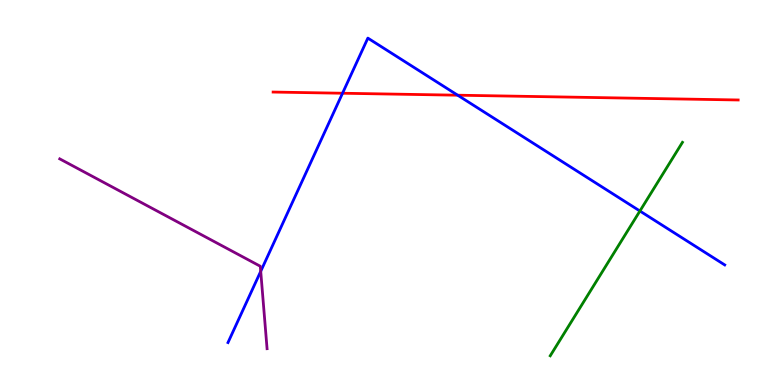[{'lines': ['blue', 'red'], 'intersections': [{'x': 4.42, 'y': 7.58}, {'x': 5.91, 'y': 7.53}]}, {'lines': ['green', 'red'], 'intersections': []}, {'lines': ['purple', 'red'], 'intersections': []}, {'lines': ['blue', 'green'], 'intersections': [{'x': 8.26, 'y': 4.52}]}, {'lines': ['blue', 'purple'], 'intersections': [{'x': 3.36, 'y': 2.95}]}, {'lines': ['green', 'purple'], 'intersections': []}]